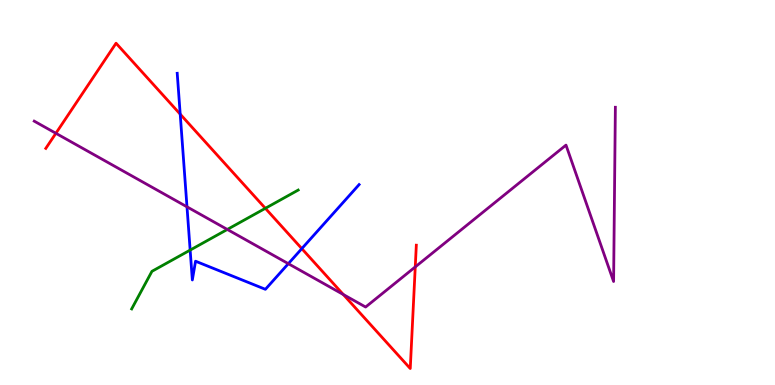[{'lines': ['blue', 'red'], 'intersections': [{'x': 2.33, 'y': 7.03}, {'x': 3.89, 'y': 3.54}]}, {'lines': ['green', 'red'], 'intersections': [{'x': 3.42, 'y': 4.59}]}, {'lines': ['purple', 'red'], 'intersections': [{'x': 0.721, 'y': 6.54}, {'x': 4.43, 'y': 2.35}, {'x': 5.36, 'y': 3.07}]}, {'lines': ['blue', 'green'], 'intersections': [{'x': 2.45, 'y': 3.5}]}, {'lines': ['blue', 'purple'], 'intersections': [{'x': 2.41, 'y': 4.63}, {'x': 3.72, 'y': 3.15}]}, {'lines': ['green', 'purple'], 'intersections': [{'x': 2.93, 'y': 4.04}]}]